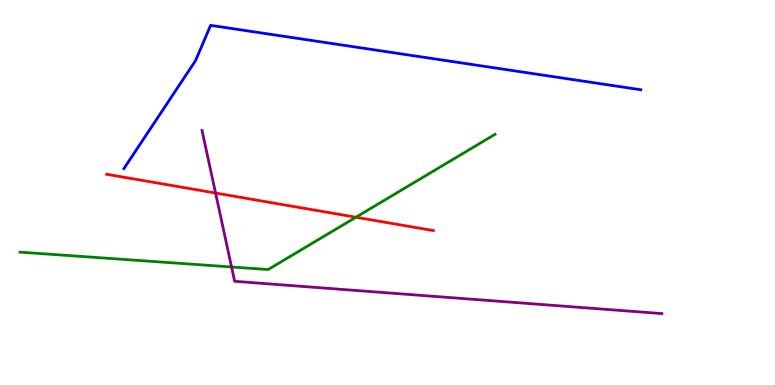[{'lines': ['blue', 'red'], 'intersections': []}, {'lines': ['green', 'red'], 'intersections': [{'x': 4.59, 'y': 4.36}]}, {'lines': ['purple', 'red'], 'intersections': [{'x': 2.78, 'y': 4.99}]}, {'lines': ['blue', 'green'], 'intersections': []}, {'lines': ['blue', 'purple'], 'intersections': []}, {'lines': ['green', 'purple'], 'intersections': [{'x': 2.99, 'y': 3.07}]}]